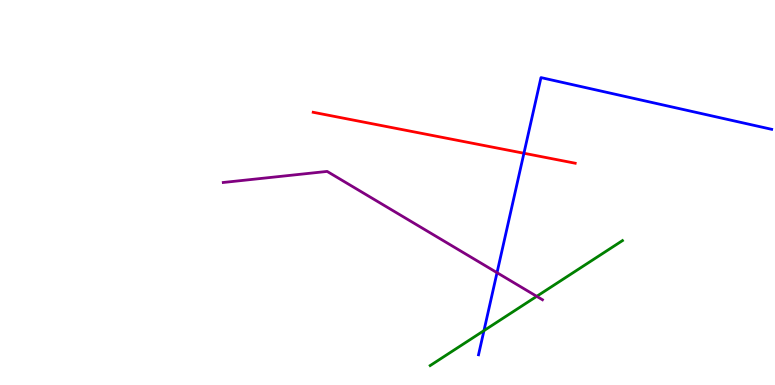[{'lines': ['blue', 'red'], 'intersections': [{'x': 6.76, 'y': 6.02}]}, {'lines': ['green', 'red'], 'intersections': []}, {'lines': ['purple', 'red'], 'intersections': []}, {'lines': ['blue', 'green'], 'intersections': [{'x': 6.24, 'y': 1.41}]}, {'lines': ['blue', 'purple'], 'intersections': [{'x': 6.41, 'y': 2.92}]}, {'lines': ['green', 'purple'], 'intersections': [{'x': 6.93, 'y': 2.3}]}]